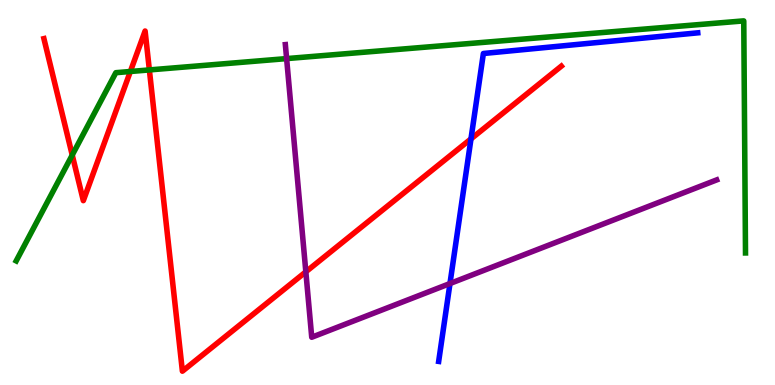[{'lines': ['blue', 'red'], 'intersections': [{'x': 6.08, 'y': 6.39}]}, {'lines': ['green', 'red'], 'intersections': [{'x': 0.932, 'y': 5.97}, {'x': 1.68, 'y': 8.14}, {'x': 1.93, 'y': 8.18}]}, {'lines': ['purple', 'red'], 'intersections': [{'x': 3.95, 'y': 2.94}]}, {'lines': ['blue', 'green'], 'intersections': []}, {'lines': ['blue', 'purple'], 'intersections': [{'x': 5.81, 'y': 2.64}]}, {'lines': ['green', 'purple'], 'intersections': [{'x': 3.7, 'y': 8.48}]}]